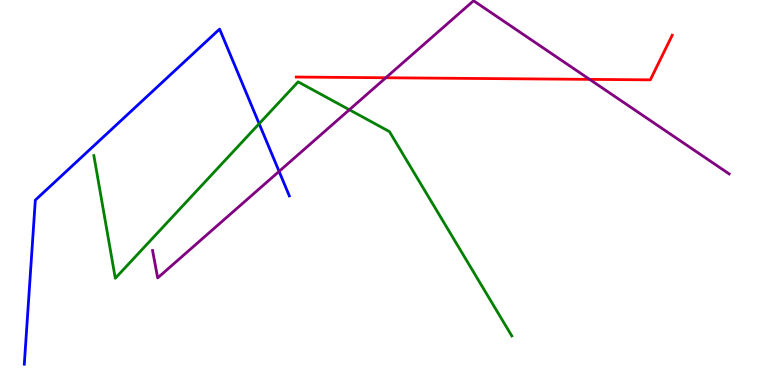[{'lines': ['blue', 'red'], 'intersections': []}, {'lines': ['green', 'red'], 'intersections': []}, {'lines': ['purple', 'red'], 'intersections': [{'x': 4.98, 'y': 7.98}, {'x': 7.61, 'y': 7.94}]}, {'lines': ['blue', 'green'], 'intersections': [{'x': 3.34, 'y': 6.79}]}, {'lines': ['blue', 'purple'], 'intersections': [{'x': 3.6, 'y': 5.55}]}, {'lines': ['green', 'purple'], 'intersections': [{'x': 4.51, 'y': 7.15}]}]